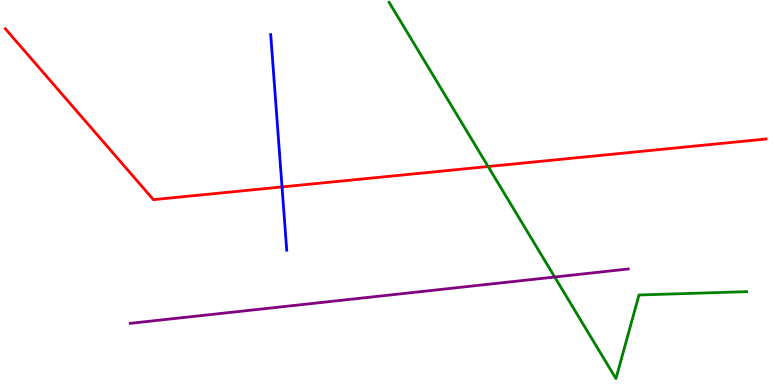[{'lines': ['blue', 'red'], 'intersections': [{'x': 3.64, 'y': 5.14}]}, {'lines': ['green', 'red'], 'intersections': [{'x': 6.3, 'y': 5.67}]}, {'lines': ['purple', 'red'], 'intersections': []}, {'lines': ['blue', 'green'], 'intersections': []}, {'lines': ['blue', 'purple'], 'intersections': []}, {'lines': ['green', 'purple'], 'intersections': [{'x': 7.16, 'y': 2.8}]}]